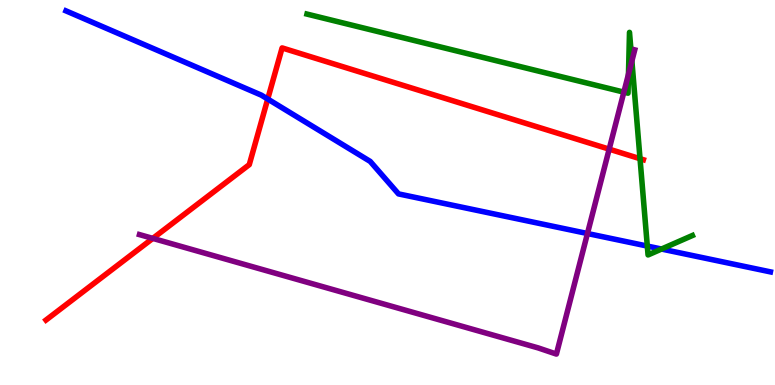[{'lines': ['blue', 'red'], 'intersections': [{'x': 3.45, 'y': 7.43}]}, {'lines': ['green', 'red'], 'intersections': [{'x': 8.26, 'y': 5.88}]}, {'lines': ['purple', 'red'], 'intersections': [{'x': 1.97, 'y': 3.81}, {'x': 7.86, 'y': 6.13}]}, {'lines': ['blue', 'green'], 'intersections': [{'x': 8.35, 'y': 3.61}, {'x': 8.54, 'y': 3.53}]}, {'lines': ['blue', 'purple'], 'intersections': [{'x': 7.58, 'y': 3.93}]}, {'lines': ['green', 'purple'], 'intersections': [{'x': 8.05, 'y': 7.61}, {'x': 8.11, 'y': 8.07}, {'x': 8.15, 'y': 8.42}]}]